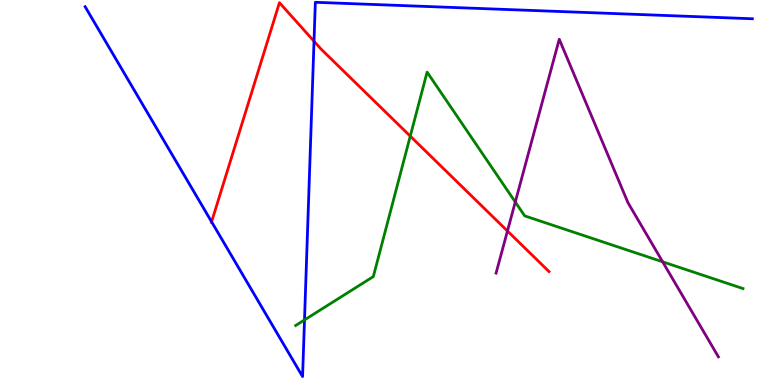[{'lines': ['blue', 'red'], 'intersections': [{'x': 2.73, 'y': 4.24}, {'x': 4.05, 'y': 8.93}]}, {'lines': ['green', 'red'], 'intersections': [{'x': 5.29, 'y': 6.46}]}, {'lines': ['purple', 'red'], 'intersections': [{'x': 6.55, 'y': 4.0}]}, {'lines': ['blue', 'green'], 'intersections': [{'x': 3.93, 'y': 1.69}]}, {'lines': ['blue', 'purple'], 'intersections': []}, {'lines': ['green', 'purple'], 'intersections': [{'x': 6.65, 'y': 4.75}, {'x': 8.55, 'y': 3.2}]}]